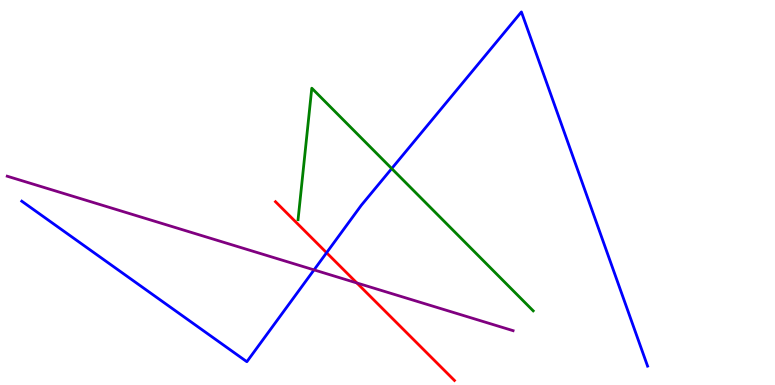[{'lines': ['blue', 'red'], 'intersections': [{'x': 4.21, 'y': 3.44}]}, {'lines': ['green', 'red'], 'intersections': []}, {'lines': ['purple', 'red'], 'intersections': [{'x': 4.6, 'y': 2.65}]}, {'lines': ['blue', 'green'], 'intersections': [{'x': 5.05, 'y': 5.62}]}, {'lines': ['blue', 'purple'], 'intersections': [{'x': 4.05, 'y': 2.99}]}, {'lines': ['green', 'purple'], 'intersections': []}]